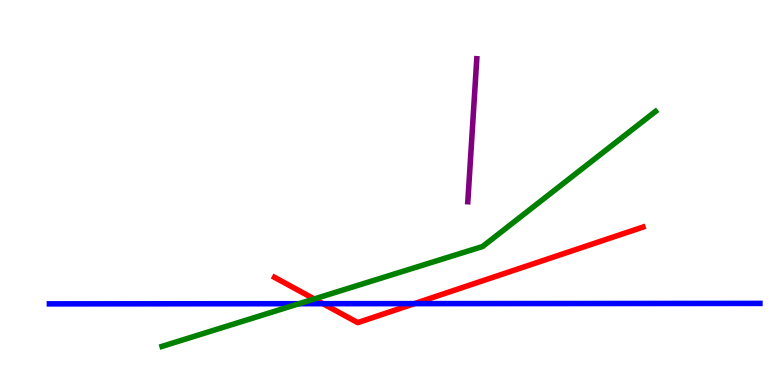[{'lines': ['blue', 'red'], 'intersections': [{'x': 4.17, 'y': 2.11}, {'x': 5.35, 'y': 2.11}]}, {'lines': ['green', 'red'], 'intersections': [{'x': 4.05, 'y': 2.23}]}, {'lines': ['purple', 'red'], 'intersections': []}, {'lines': ['blue', 'green'], 'intersections': [{'x': 3.86, 'y': 2.11}]}, {'lines': ['blue', 'purple'], 'intersections': []}, {'lines': ['green', 'purple'], 'intersections': []}]